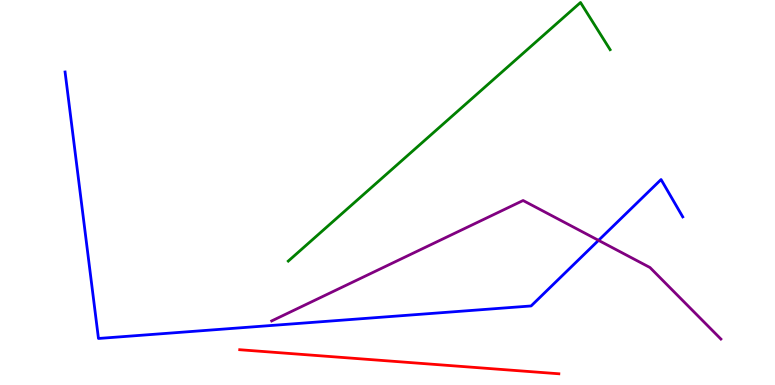[{'lines': ['blue', 'red'], 'intersections': []}, {'lines': ['green', 'red'], 'intersections': []}, {'lines': ['purple', 'red'], 'intersections': []}, {'lines': ['blue', 'green'], 'intersections': []}, {'lines': ['blue', 'purple'], 'intersections': [{'x': 7.72, 'y': 3.76}]}, {'lines': ['green', 'purple'], 'intersections': []}]